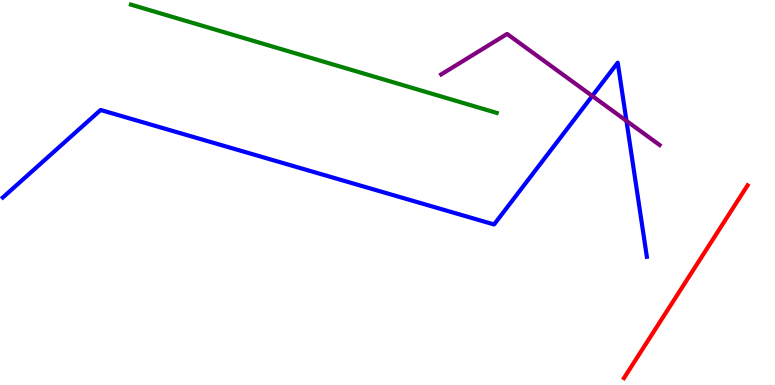[{'lines': ['blue', 'red'], 'intersections': []}, {'lines': ['green', 'red'], 'intersections': []}, {'lines': ['purple', 'red'], 'intersections': []}, {'lines': ['blue', 'green'], 'intersections': []}, {'lines': ['blue', 'purple'], 'intersections': [{'x': 7.64, 'y': 7.51}, {'x': 8.08, 'y': 6.86}]}, {'lines': ['green', 'purple'], 'intersections': []}]